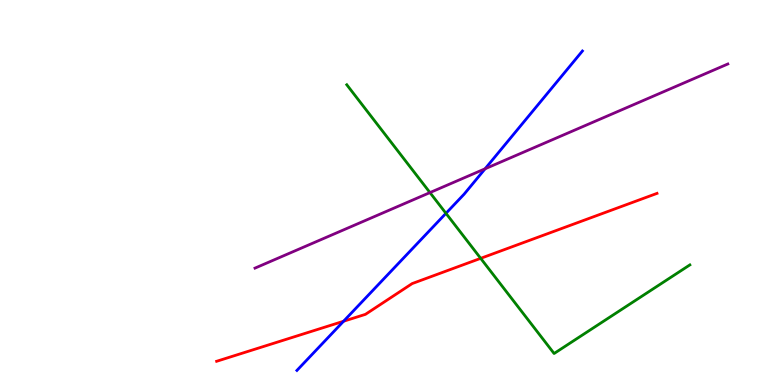[{'lines': ['blue', 'red'], 'intersections': [{'x': 4.43, 'y': 1.66}]}, {'lines': ['green', 'red'], 'intersections': [{'x': 6.2, 'y': 3.29}]}, {'lines': ['purple', 'red'], 'intersections': []}, {'lines': ['blue', 'green'], 'intersections': [{'x': 5.75, 'y': 4.46}]}, {'lines': ['blue', 'purple'], 'intersections': [{'x': 6.26, 'y': 5.62}]}, {'lines': ['green', 'purple'], 'intersections': [{'x': 5.55, 'y': 5.0}]}]